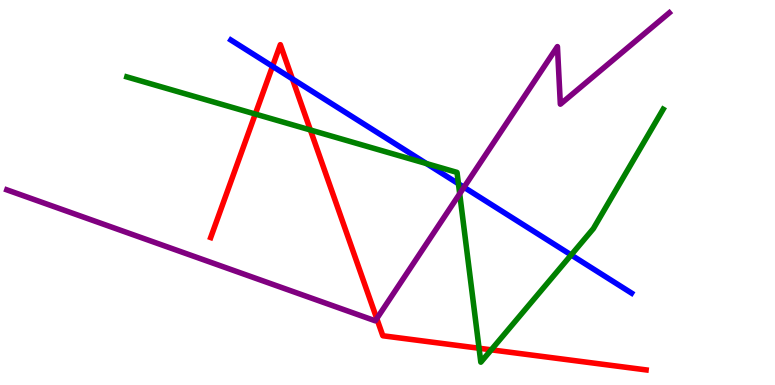[{'lines': ['blue', 'red'], 'intersections': [{'x': 3.52, 'y': 8.28}, {'x': 3.77, 'y': 7.95}]}, {'lines': ['green', 'red'], 'intersections': [{'x': 3.29, 'y': 7.04}, {'x': 4.0, 'y': 6.62}, {'x': 6.18, 'y': 0.955}, {'x': 6.34, 'y': 0.914}]}, {'lines': ['purple', 'red'], 'intersections': [{'x': 4.86, 'y': 1.73}]}, {'lines': ['blue', 'green'], 'intersections': [{'x': 5.5, 'y': 5.75}, {'x': 5.92, 'y': 5.23}, {'x': 7.37, 'y': 3.38}]}, {'lines': ['blue', 'purple'], 'intersections': [{'x': 5.99, 'y': 5.14}]}, {'lines': ['green', 'purple'], 'intersections': [{'x': 5.93, 'y': 4.97}]}]